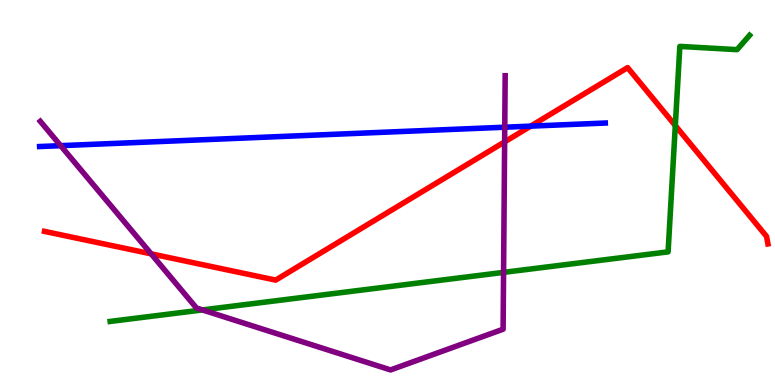[{'lines': ['blue', 'red'], 'intersections': [{'x': 6.85, 'y': 6.72}]}, {'lines': ['green', 'red'], 'intersections': [{'x': 8.71, 'y': 6.74}]}, {'lines': ['purple', 'red'], 'intersections': [{'x': 1.95, 'y': 3.41}, {'x': 6.51, 'y': 6.31}]}, {'lines': ['blue', 'green'], 'intersections': []}, {'lines': ['blue', 'purple'], 'intersections': [{'x': 0.783, 'y': 6.22}, {'x': 6.51, 'y': 6.7}]}, {'lines': ['green', 'purple'], 'intersections': [{'x': 2.61, 'y': 1.95}, {'x': 6.5, 'y': 2.93}]}]